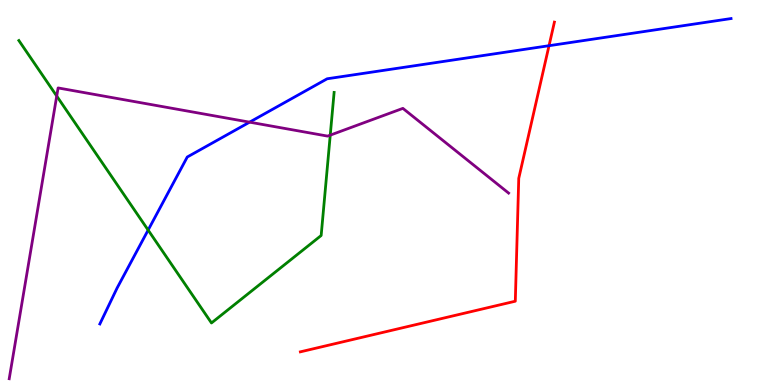[{'lines': ['blue', 'red'], 'intersections': [{'x': 7.08, 'y': 8.81}]}, {'lines': ['green', 'red'], 'intersections': []}, {'lines': ['purple', 'red'], 'intersections': []}, {'lines': ['blue', 'green'], 'intersections': [{'x': 1.91, 'y': 4.02}]}, {'lines': ['blue', 'purple'], 'intersections': [{'x': 3.22, 'y': 6.83}]}, {'lines': ['green', 'purple'], 'intersections': [{'x': 0.732, 'y': 7.51}, {'x': 4.26, 'y': 6.49}]}]